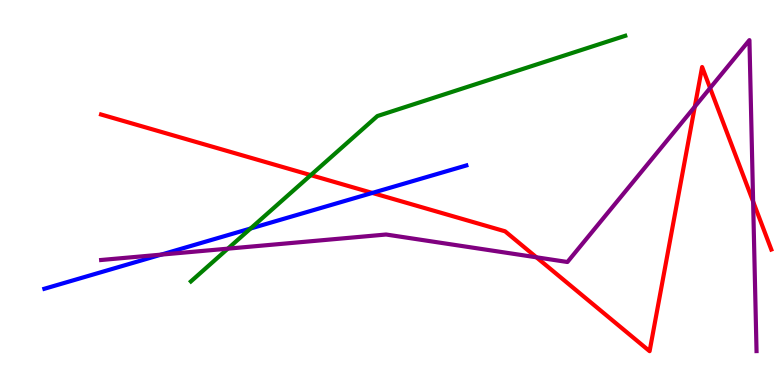[{'lines': ['blue', 'red'], 'intersections': [{'x': 4.8, 'y': 4.99}]}, {'lines': ['green', 'red'], 'intersections': [{'x': 4.01, 'y': 5.45}]}, {'lines': ['purple', 'red'], 'intersections': [{'x': 6.92, 'y': 3.32}, {'x': 8.96, 'y': 7.23}, {'x': 9.16, 'y': 7.71}, {'x': 9.72, 'y': 4.76}]}, {'lines': ['blue', 'green'], 'intersections': [{'x': 3.23, 'y': 4.06}]}, {'lines': ['blue', 'purple'], 'intersections': [{'x': 2.08, 'y': 3.39}]}, {'lines': ['green', 'purple'], 'intersections': [{'x': 2.94, 'y': 3.54}]}]